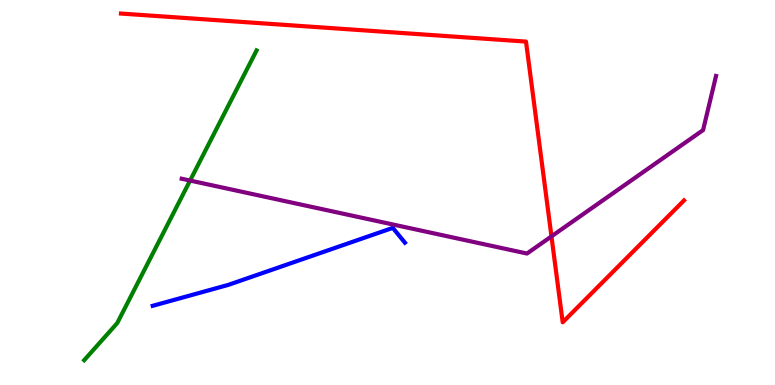[{'lines': ['blue', 'red'], 'intersections': []}, {'lines': ['green', 'red'], 'intersections': []}, {'lines': ['purple', 'red'], 'intersections': [{'x': 7.12, 'y': 3.86}]}, {'lines': ['blue', 'green'], 'intersections': []}, {'lines': ['blue', 'purple'], 'intersections': []}, {'lines': ['green', 'purple'], 'intersections': [{'x': 2.45, 'y': 5.31}]}]